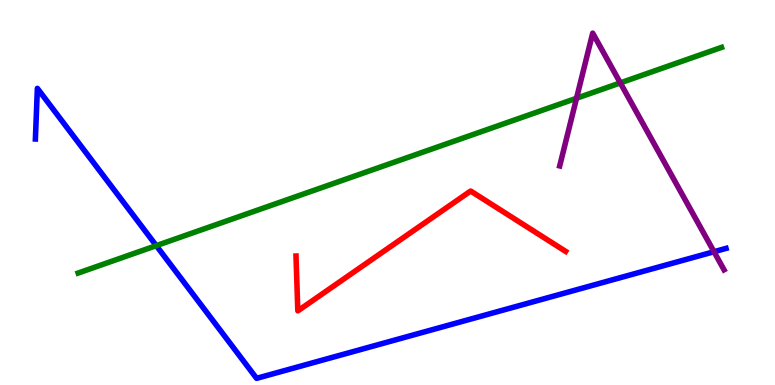[{'lines': ['blue', 'red'], 'intersections': []}, {'lines': ['green', 'red'], 'intersections': []}, {'lines': ['purple', 'red'], 'intersections': []}, {'lines': ['blue', 'green'], 'intersections': [{'x': 2.02, 'y': 3.62}]}, {'lines': ['blue', 'purple'], 'intersections': [{'x': 9.21, 'y': 3.46}]}, {'lines': ['green', 'purple'], 'intersections': [{'x': 7.44, 'y': 7.45}, {'x': 8.0, 'y': 7.85}]}]